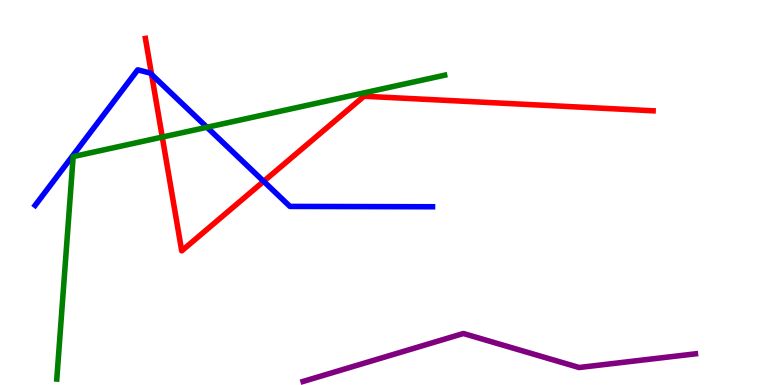[{'lines': ['blue', 'red'], 'intersections': [{'x': 1.96, 'y': 8.07}, {'x': 3.4, 'y': 5.29}]}, {'lines': ['green', 'red'], 'intersections': [{'x': 2.09, 'y': 6.44}]}, {'lines': ['purple', 'red'], 'intersections': []}, {'lines': ['blue', 'green'], 'intersections': [{'x': 2.67, 'y': 6.69}]}, {'lines': ['blue', 'purple'], 'intersections': []}, {'lines': ['green', 'purple'], 'intersections': []}]